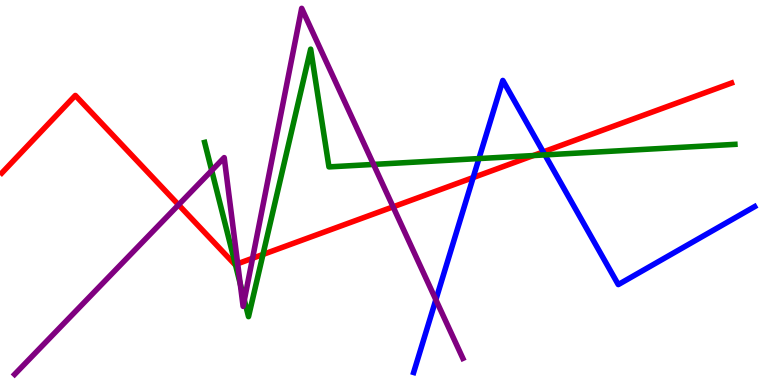[{'lines': ['blue', 'red'], 'intersections': [{'x': 6.11, 'y': 5.39}, {'x': 7.01, 'y': 6.05}]}, {'lines': ['green', 'red'], 'intersections': [{'x': 3.04, 'y': 3.13}, {'x': 3.39, 'y': 3.39}, {'x': 6.88, 'y': 5.96}]}, {'lines': ['purple', 'red'], 'intersections': [{'x': 2.3, 'y': 4.68}, {'x': 3.07, 'y': 3.15}, {'x': 3.26, 'y': 3.29}, {'x': 5.07, 'y': 4.63}]}, {'lines': ['blue', 'green'], 'intersections': [{'x': 6.18, 'y': 5.88}, {'x': 7.03, 'y': 5.98}]}, {'lines': ['blue', 'purple'], 'intersections': [{'x': 5.62, 'y': 2.21}]}, {'lines': ['green', 'purple'], 'intersections': [{'x': 2.73, 'y': 5.57}, {'x': 3.1, 'y': 2.63}, {'x': 3.15, 'y': 2.21}, {'x': 4.82, 'y': 5.73}]}]